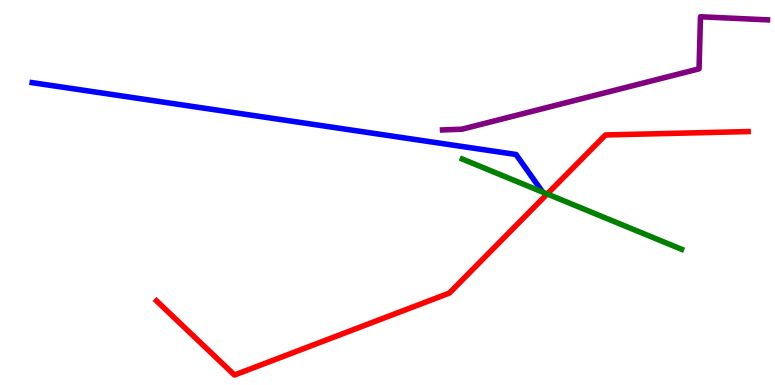[{'lines': ['blue', 'red'], 'intersections': []}, {'lines': ['green', 'red'], 'intersections': [{'x': 7.06, 'y': 4.96}]}, {'lines': ['purple', 'red'], 'intersections': []}, {'lines': ['blue', 'green'], 'intersections': []}, {'lines': ['blue', 'purple'], 'intersections': []}, {'lines': ['green', 'purple'], 'intersections': []}]